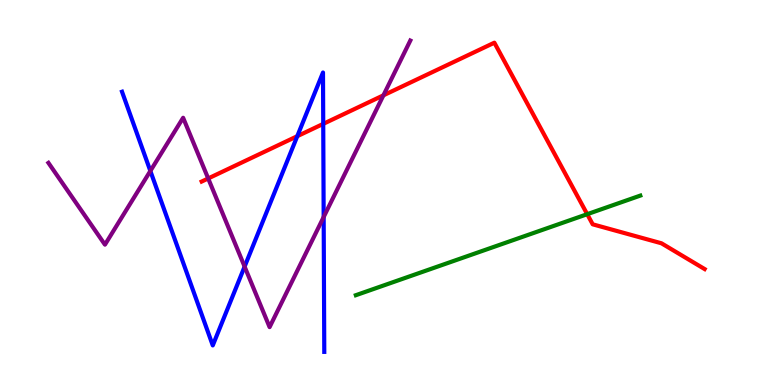[{'lines': ['blue', 'red'], 'intersections': [{'x': 3.84, 'y': 6.46}, {'x': 4.17, 'y': 6.78}]}, {'lines': ['green', 'red'], 'intersections': [{'x': 7.58, 'y': 4.44}]}, {'lines': ['purple', 'red'], 'intersections': [{'x': 2.69, 'y': 5.36}, {'x': 4.95, 'y': 7.52}]}, {'lines': ['blue', 'green'], 'intersections': []}, {'lines': ['blue', 'purple'], 'intersections': [{'x': 1.94, 'y': 5.56}, {'x': 3.16, 'y': 3.08}, {'x': 4.18, 'y': 4.36}]}, {'lines': ['green', 'purple'], 'intersections': []}]